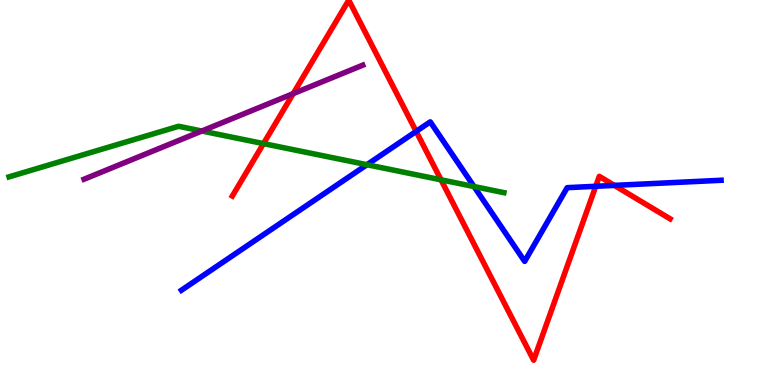[{'lines': ['blue', 'red'], 'intersections': [{'x': 5.37, 'y': 6.59}, {'x': 7.69, 'y': 5.16}, {'x': 7.93, 'y': 5.18}]}, {'lines': ['green', 'red'], 'intersections': [{'x': 3.4, 'y': 6.27}, {'x': 5.69, 'y': 5.33}]}, {'lines': ['purple', 'red'], 'intersections': [{'x': 3.78, 'y': 7.57}]}, {'lines': ['blue', 'green'], 'intersections': [{'x': 4.73, 'y': 5.72}, {'x': 6.12, 'y': 5.15}]}, {'lines': ['blue', 'purple'], 'intersections': []}, {'lines': ['green', 'purple'], 'intersections': [{'x': 2.6, 'y': 6.6}]}]